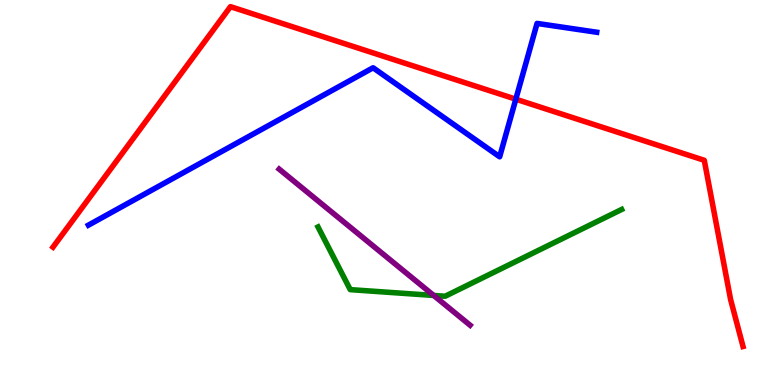[{'lines': ['blue', 'red'], 'intersections': [{'x': 6.66, 'y': 7.42}]}, {'lines': ['green', 'red'], 'intersections': []}, {'lines': ['purple', 'red'], 'intersections': []}, {'lines': ['blue', 'green'], 'intersections': []}, {'lines': ['blue', 'purple'], 'intersections': []}, {'lines': ['green', 'purple'], 'intersections': [{'x': 5.6, 'y': 2.33}]}]